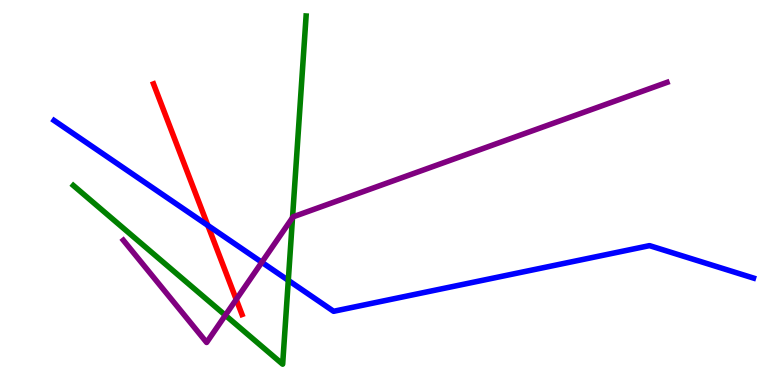[{'lines': ['blue', 'red'], 'intersections': [{'x': 2.68, 'y': 4.14}]}, {'lines': ['green', 'red'], 'intersections': []}, {'lines': ['purple', 'red'], 'intersections': [{'x': 3.05, 'y': 2.22}]}, {'lines': ['blue', 'green'], 'intersections': [{'x': 3.72, 'y': 2.72}]}, {'lines': ['blue', 'purple'], 'intersections': [{'x': 3.38, 'y': 3.19}]}, {'lines': ['green', 'purple'], 'intersections': [{'x': 2.91, 'y': 1.81}, {'x': 3.77, 'y': 4.35}]}]